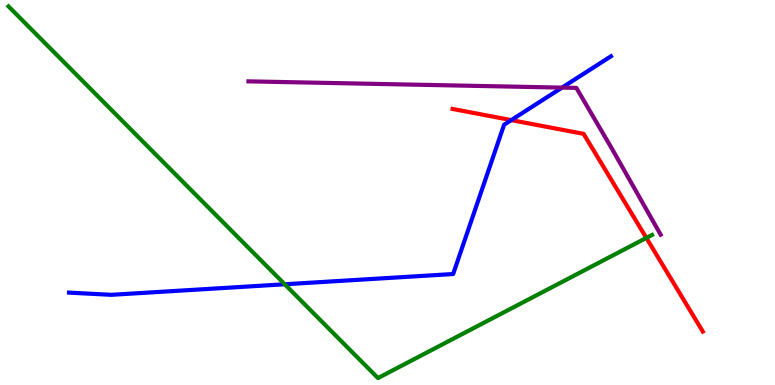[{'lines': ['blue', 'red'], 'intersections': [{'x': 6.6, 'y': 6.88}]}, {'lines': ['green', 'red'], 'intersections': [{'x': 8.34, 'y': 3.82}]}, {'lines': ['purple', 'red'], 'intersections': []}, {'lines': ['blue', 'green'], 'intersections': [{'x': 3.67, 'y': 2.62}]}, {'lines': ['blue', 'purple'], 'intersections': [{'x': 7.25, 'y': 7.72}]}, {'lines': ['green', 'purple'], 'intersections': []}]